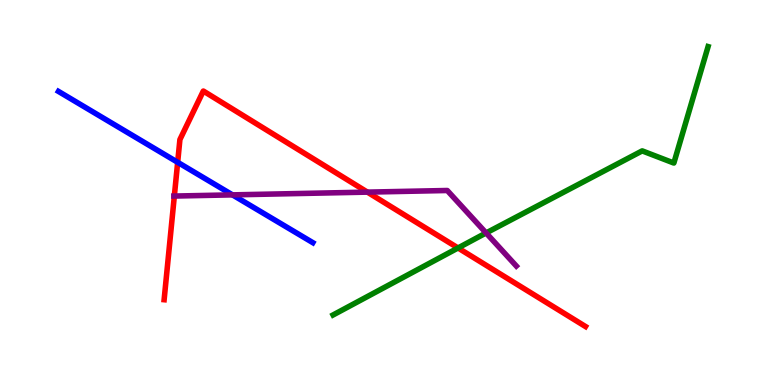[{'lines': ['blue', 'red'], 'intersections': [{'x': 2.29, 'y': 5.78}]}, {'lines': ['green', 'red'], 'intersections': [{'x': 5.91, 'y': 3.56}]}, {'lines': ['purple', 'red'], 'intersections': [{'x': 2.25, 'y': 4.91}, {'x': 4.74, 'y': 5.01}]}, {'lines': ['blue', 'green'], 'intersections': []}, {'lines': ['blue', 'purple'], 'intersections': [{'x': 3.0, 'y': 4.94}]}, {'lines': ['green', 'purple'], 'intersections': [{'x': 6.27, 'y': 3.95}]}]